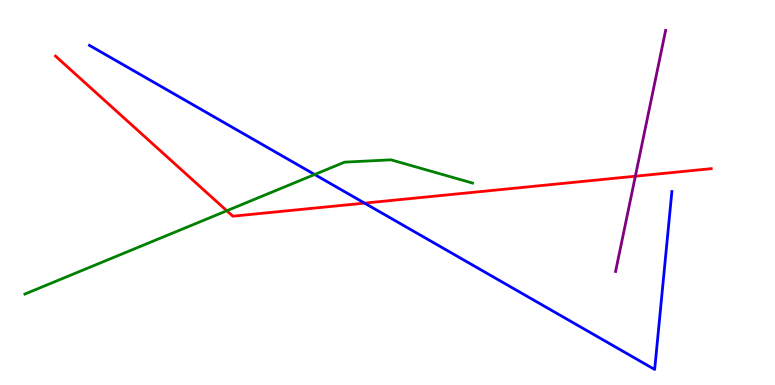[{'lines': ['blue', 'red'], 'intersections': [{'x': 4.7, 'y': 4.72}]}, {'lines': ['green', 'red'], 'intersections': [{'x': 2.93, 'y': 4.53}]}, {'lines': ['purple', 'red'], 'intersections': [{'x': 8.2, 'y': 5.42}]}, {'lines': ['blue', 'green'], 'intersections': [{'x': 4.06, 'y': 5.47}]}, {'lines': ['blue', 'purple'], 'intersections': []}, {'lines': ['green', 'purple'], 'intersections': []}]